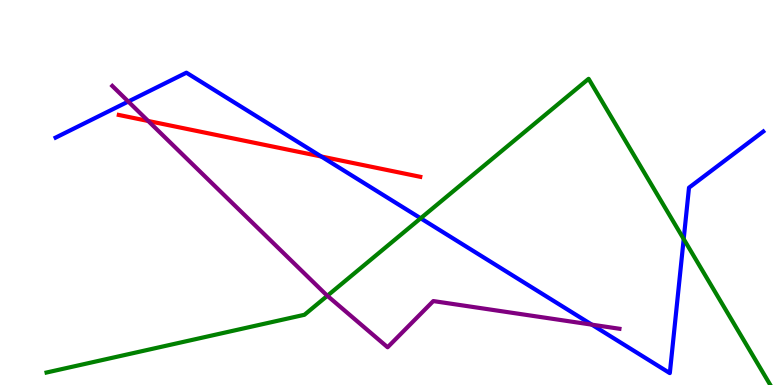[{'lines': ['blue', 'red'], 'intersections': [{'x': 4.15, 'y': 5.94}]}, {'lines': ['green', 'red'], 'intersections': []}, {'lines': ['purple', 'red'], 'intersections': [{'x': 1.91, 'y': 6.86}]}, {'lines': ['blue', 'green'], 'intersections': [{'x': 5.43, 'y': 4.33}, {'x': 8.82, 'y': 3.79}]}, {'lines': ['blue', 'purple'], 'intersections': [{'x': 1.66, 'y': 7.36}, {'x': 7.64, 'y': 1.57}]}, {'lines': ['green', 'purple'], 'intersections': [{'x': 4.22, 'y': 2.32}]}]